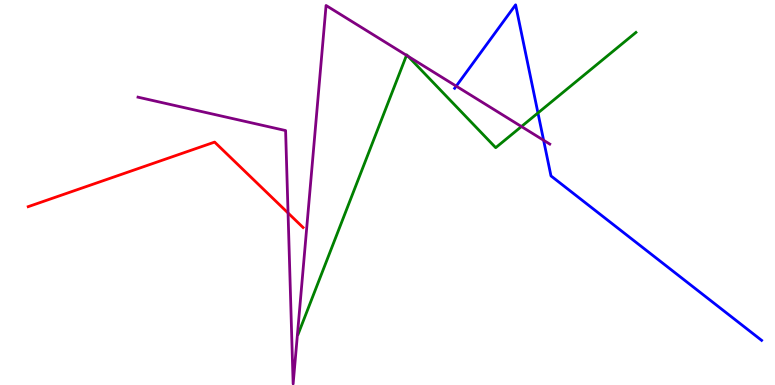[{'lines': ['blue', 'red'], 'intersections': []}, {'lines': ['green', 'red'], 'intersections': []}, {'lines': ['purple', 'red'], 'intersections': [{'x': 3.72, 'y': 4.47}]}, {'lines': ['blue', 'green'], 'intersections': [{'x': 6.94, 'y': 7.07}]}, {'lines': ['blue', 'purple'], 'intersections': [{'x': 5.89, 'y': 7.76}, {'x': 7.01, 'y': 6.36}]}, {'lines': ['green', 'purple'], 'intersections': [{'x': 5.25, 'y': 8.56}, {'x': 5.26, 'y': 8.54}, {'x': 6.73, 'y': 6.71}]}]